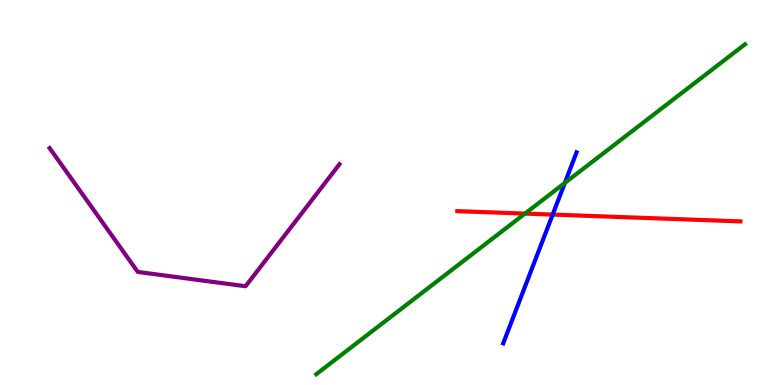[{'lines': ['blue', 'red'], 'intersections': [{'x': 7.13, 'y': 4.43}]}, {'lines': ['green', 'red'], 'intersections': [{'x': 6.77, 'y': 4.45}]}, {'lines': ['purple', 'red'], 'intersections': []}, {'lines': ['blue', 'green'], 'intersections': [{'x': 7.29, 'y': 5.25}]}, {'lines': ['blue', 'purple'], 'intersections': []}, {'lines': ['green', 'purple'], 'intersections': []}]